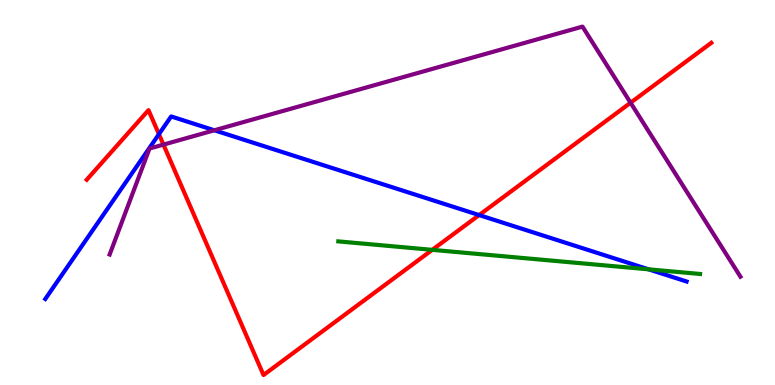[{'lines': ['blue', 'red'], 'intersections': [{'x': 2.05, 'y': 6.51}, {'x': 6.18, 'y': 4.41}]}, {'lines': ['green', 'red'], 'intersections': [{'x': 5.58, 'y': 3.51}]}, {'lines': ['purple', 'red'], 'intersections': [{'x': 2.11, 'y': 6.24}, {'x': 8.14, 'y': 7.33}]}, {'lines': ['blue', 'green'], 'intersections': [{'x': 8.37, 'y': 3.0}]}, {'lines': ['blue', 'purple'], 'intersections': [{'x': 2.77, 'y': 6.62}]}, {'lines': ['green', 'purple'], 'intersections': []}]